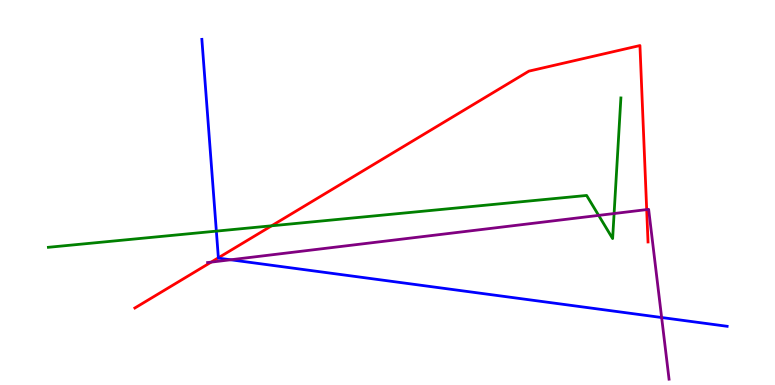[{'lines': ['blue', 'red'], 'intersections': [{'x': 2.82, 'y': 3.3}]}, {'lines': ['green', 'red'], 'intersections': [{'x': 3.5, 'y': 4.14}]}, {'lines': ['purple', 'red'], 'intersections': [{'x': 2.72, 'y': 3.19}, {'x': 8.34, 'y': 4.56}]}, {'lines': ['blue', 'green'], 'intersections': [{'x': 2.79, 'y': 4.0}]}, {'lines': ['blue', 'purple'], 'intersections': [{'x': 2.98, 'y': 3.25}, {'x': 8.54, 'y': 1.75}]}, {'lines': ['green', 'purple'], 'intersections': [{'x': 7.72, 'y': 4.41}, {'x': 7.92, 'y': 4.45}]}]